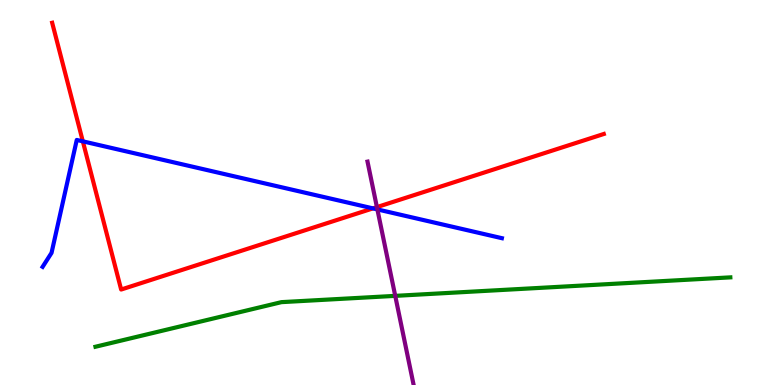[{'lines': ['blue', 'red'], 'intersections': [{'x': 1.07, 'y': 6.33}, {'x': 4.81, 'y': 4.59}]}, {'lines': ['green', 'red'], 'intersections': []}, {'lines': ['purple', 'red'], 'intersections': [{'x': 4.86, 'y': 4.62}]}, {'lines': ['blue', 'green'], 'intersections': []}, {'lines': ['blue', 'purple'], 'intersections': [{'x': 4.87, 'y': 4.56}]}, {'lines': ['green', 'purple'], 'intersections': [{'x': 5.1, 'y': 2.32}]}]